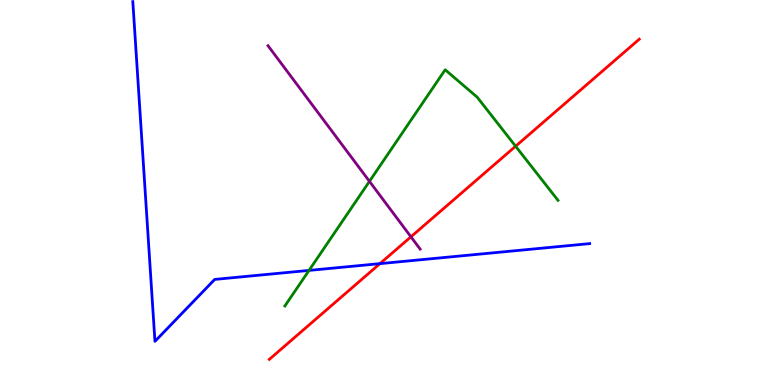[{'lines': ['blue', 'red'], 'intersections': [{'x': 4.9, 'y': 3.15}]}, {'lines': ['green', 'red'], 'intersections': [{'x': 6.65, 'y': 6.2}]}, {'lines': ['purple', 'red'], 'intersections': [{'x': 5.3, 'y': 3.85}]}, {'lines': ['blue', 'green'], 'intersections': [{'x': 3.99, 'y': 2.98}]}, {'lines': ['blue', 'purple'], 'intersections': []}, {'lines': ['green', 'purple'], 'intersections': [{'x': 4.77, 'y': 5.29}]}]